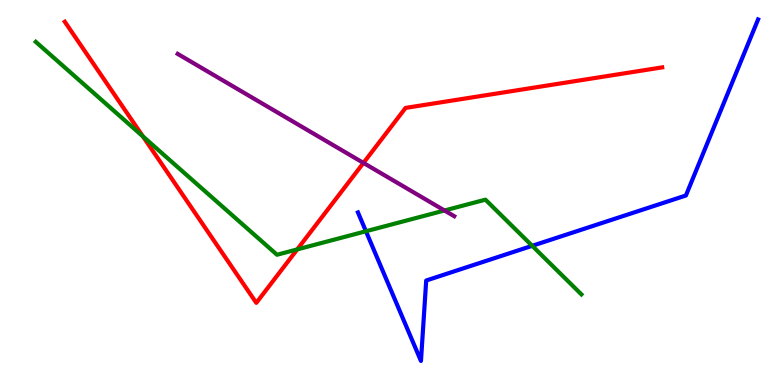[{'lines': ['blue', 'red'], 'intersections': []}, {'lines': ['green', 'red'], 'intersections': [{'x': 1.84, 'y': 6.46}, {'x': 3.84, 'y': 3.52}]}, {'lines': ['purple', 'red'], 'intersections': [{'x': 4.69, 'y': 5.77}]}, {'lines': ['blue', 'green'], 'intersections': [{'x': 4.72, 'y': 3.99}, {'x': 6.87, 'y': 3.62}]}, {'lines': ['blue', 'purple'], 'intersections': []}, {'lines': ['green', 'purple'], 'intersections': [{'x': 5.74, 'y': 4.53}]}]